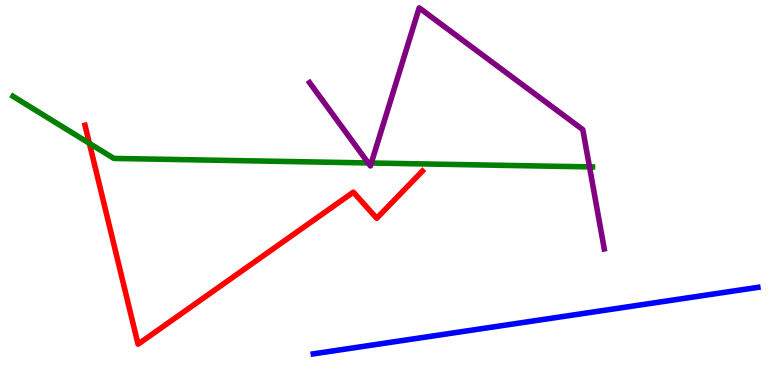[{'lines': ['blue', 'red'], 'intersections': []}, {'lines': ['green', 'red'], 'intersections': [{'x': 1.15, 'y': 6.28}]}, {'lines': ['purple', 'red'], 'intersections': []}, {'lines': ['blue', 'green'], 'intersections': []}, {'lines': ['blue', 'purple'], 'intersections': []}, {'lines': ['green', 'purple'], 'intersections': [{'x': 4.75, 'y': 5.77}, {'x': 4.79, 'y': 5.77}, {'x': 7.61, 'y': 5.67}]}]